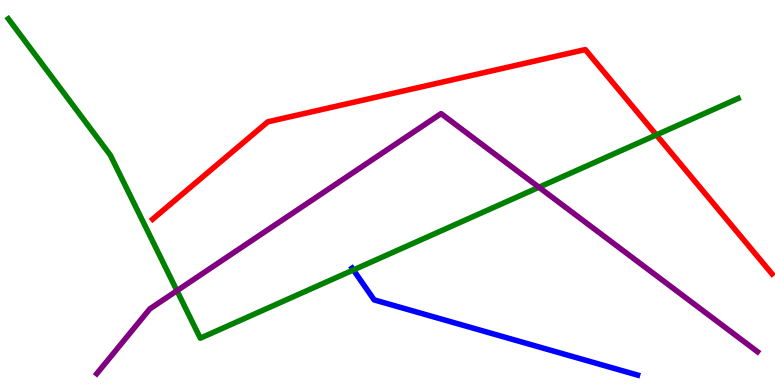[{'lines': ['blue', 'red'], 'intersections': []}, {'lines': ['green', 'red'], 'intersections': [{'x': 8.47, 'y': 6.5}]}, {'lines': ['purple', 'red'], 'intersections': []}, {'lines': ['blue', 'green'], 'intersections': [{'x': 4.56, 'y': 2.99}]}, {'lines': ['blue', 'purple'], 'intersections': []}, {'lines': ['green', 'purple'], 'intersections': [{'x': 2.28, 'y': 2.45}, {'x': 6.95, 'y': 5.14}]}]